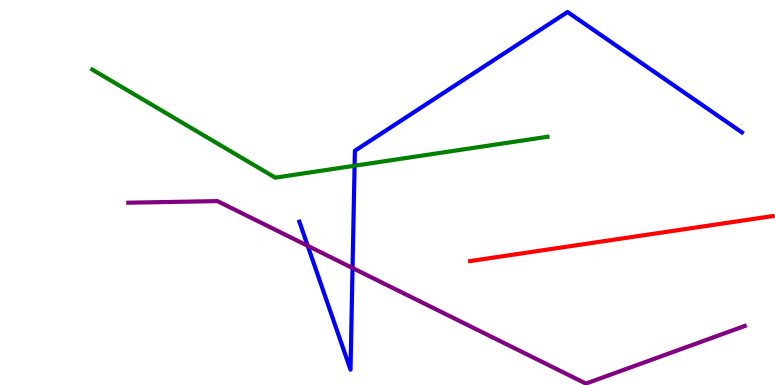[{'lines': ['blue', 'red'], 'intersections': []}, {'lines': ['green', 'red'], 'intersections': []}, {'lines': ['purple', 'red'], 'intersections': []}, {'lines': ['blue', 'green'], 'intersections': [{'x': 4.58, 'y': 5.7}]}, {'lines': ['blue', 'purple'], 'intersections': [{'x': 3.97, 'y': 3.61}, {'x': 4.55, 'y': 3.04}]}, {'lines': ['green', 'purple'], 'intersections': []}]